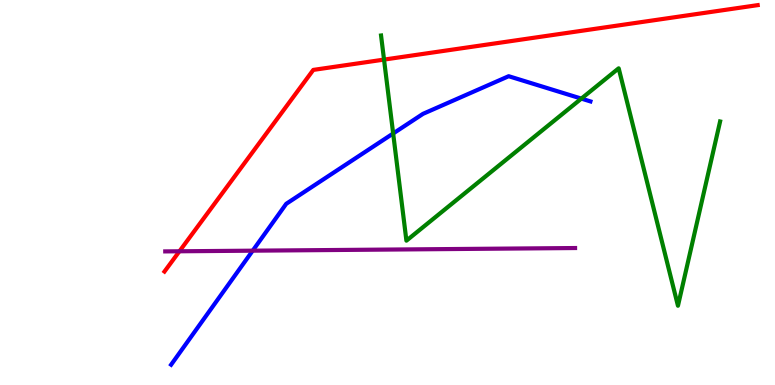[{'lines': ['blue', 'red'], 'intersections': []}, {'lines': ['green', 'red'], 'intersections': [{'x': 4.96, 'y': 8.45}]}, {'lines': ['purple', 'red'], 'intersections': [{'x': 2.32, 'y': 3.47}]}, {'lines': ['blue', 'green'], 'intersections': [{'x': 5.07, 'y': 6.53}, {'x': 7.5, 'y': 7.44}]}, {'lines': ['blue', 'purple'], 'intersections': [{'x': 3.26, 'y': 3.49}]}, {'lines': ['green', 'purple'], 'intersections': []}]